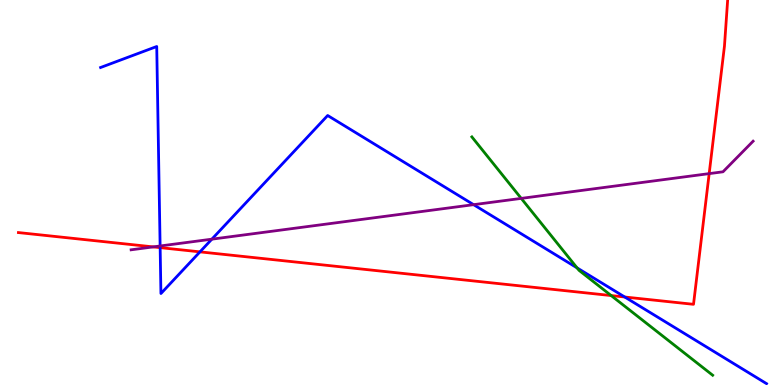[{'lines': ['blue', 'red'], 'intersections': [{'x': 2.07, 'y': 3.57}, {'x': 2.58, 'y': 3.46}, {'x': 8.06, 'y': 2.29}]}, {'lines': ['green', 'red'], 'intersections': [{'x': 7.89, 'y': 2.32}]}, {'lines': ['purple', 'red'], 'intersections': [{'x': 1.98, 'y': 3.59}, {'x': 9.15, 'y': 5.49}]}, {'lines': ['blue', 'green'], 'intersections': [{'x': 7.45, 'y': 3.04}]}, {'lines': ['blue', 'purple'], 'intersections': [{'x': 2.07, 'y': 3.61}, {'x': 2.73, 'y': 3.79}, {'x': 6.11, 'y': 4.68}]}, {'lines': ['green', 'purple'], 'intersections': [{'x': 6.73, 'y': 4.85}]}]